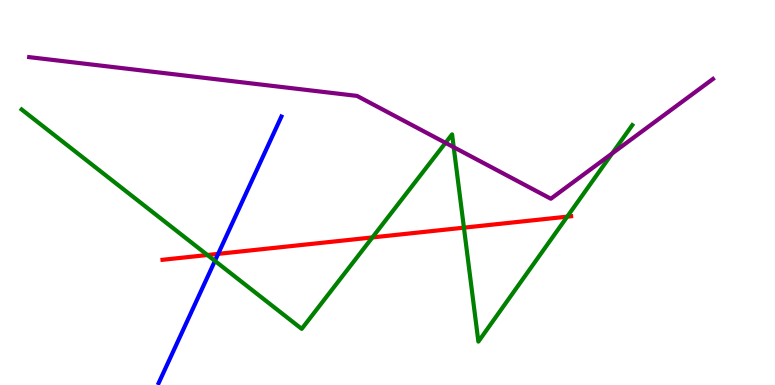[{'lines': ['blue', 'red'], 'intersections': [{'x': 2.81, 'y': 3.41}]}, {'lines': ['green', 'red'], 'intersections': [{'x': 2.68, 'y': 3.38}, {'x': 4.81, 'y': 3.83}, {'x': 5.99, 'y': 4.09}, {'x': 7.32, 'y': 4.37}]}, {'lines': ['purple', 'red'], 'intersections': []}, {'lines': ['blue', 'green'], 'intersections': [{'x': 2.77, 'y': 3.22}]}, {'lines': ['blue', 'purple'], 'intersections': []}, {'lines': ['green', 'purple'], 'intersections': [{'x': 5.75, 'y': 6.29}, {'x': 5.85, 'y': 6.18}, {'x': 7.9, 'y': 6.01}]}]